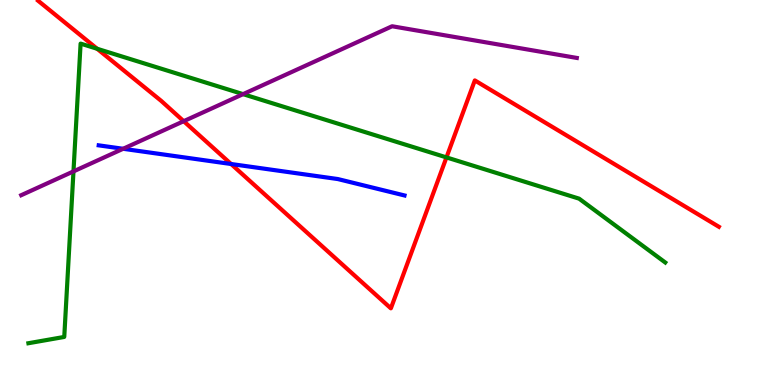[{'lines': ['blue', 'red'], 'intersections': [{'x': 2.98, 'y': 5.74}]}, {'lines': ['green', 'red'], 'intersections': [{'x': 1.25, 'y': 8.73}, {'x': 5.76, 'y': 5.91}]}, {'lines': ['purple', 'red'], 'intersections': [{'x': 2.37, 'y': 6.85}]}, {'lines': ['blue', 'green'], 'intersections': []}, {'lines': ['blue', 'purple'], 'intersections': [{'x': 1.59, 'y': 6.14}]}, {'lines': ['green', 'purple'], 'intersections': [{'x': 0.948, 'y': 5.55}, {'x': 3.14, 'y': 7.55}]}]